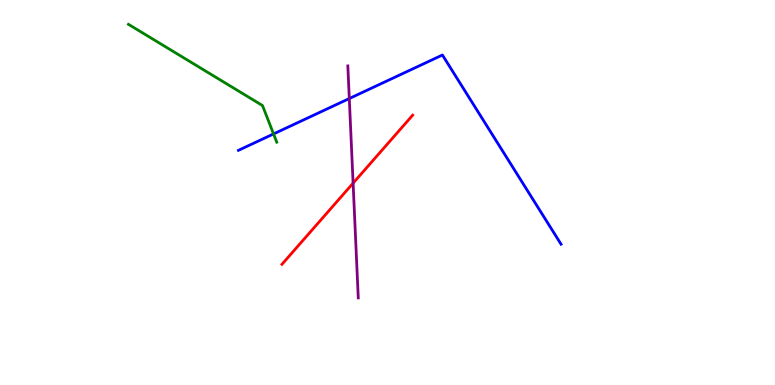[{'lines': ['blue', 'red'], 'intersections': []}, {'lines': ['green', 'red'], 'intersections': []}, {'lines': ['purple', 'red'], 'intersections': [{'x': 4.56, 'y': 5.24}]}, {'lines': ['blue', 'green'], 'intersections': [{'x': 3.53, 'y': 6.52}]}, {'lines': ['blue', 'purple'], 'intersections': [{'x': 4.51, 'y': 7.44}]}, {'lines': ['green', 'purple'], 'intersections': []}]